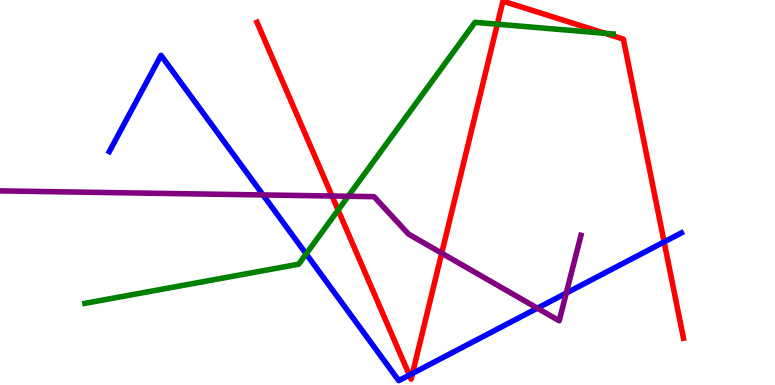[{'lines': ['blue', 'red'], 'intersections': [{'x': 5.28, 'y': 0.258}, {'x': 5.32, 'y': 0.301}, {'x': 8.57, 'y': 3.72}]}, {'lines': ['green', 'red'], 'intersections': [{'x': 4.36, 'y': 4.54}, {'x': 6.42, 'y': 9.37}, {'x': 7.81, 'y': 9.14}]}, {'lines': ['purple', 'red'], 'intersections': [{'x': 4.28, 'y': 4.91}, {'x': 5.7, 'y': 3.42}]}, {'lines': ['blue', 'green'], 'intersections': [{'x': 3.95, 'y': 3.4}]}, {'lines': ['blue', 'purple'], 'intersections': [{'x': 3.39, 'y': 4.94}, {'x': 6.93, 'y': 2.0}, {'x': 7.31, 'y': 2.39}]}, {'lines': ['green', 'purple'], 'intersections': [{'x': 4.49, 'y': 4.9}]}]